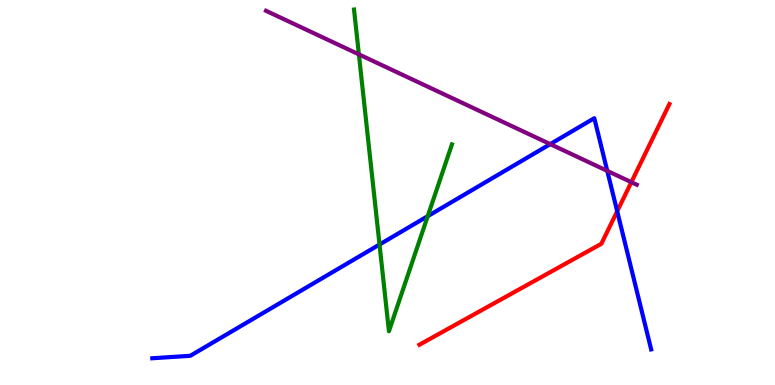[{'lines': ['blue', 'red'], 'intersections': [{'x': 7.96, 'y': 4.51}]}, {'lines': ['green', 'red'], 'intersections': []}, {'lines': ['purple', 'red'], 'intersections': [{'x': 8.15, 'y': 5.27}]}, {'lines': ['blue', 'green'], 'intersections': [{'x': 4.9, 'y': 3.65}, {'x': 5.52, 'y': 4.39}]}, {'lines': ['blue', 'purple'], 'intersections': [{'x': 7.1, 'y': 6.26}, {'x': 7.84, 'y': 5.56}]}, {'lines': ['green', 'purple'], 'intersections': [{'x': 4.63, 'y': 8.59}]}]